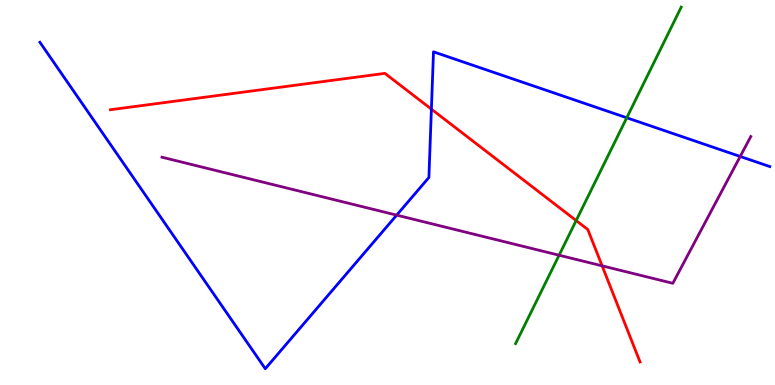[{'lines': ['blue', 'red'], 'intersections': [{'x': 5.57, 'y': 7.17}]}, {'lines': ['green', 'red'], 'intersections': [{'x': 7.43, 'y': 4.27}]}, {'lines': ['purple', 'red'], 'intersections': [{'x': 7.77, 'y': 3.1}]}, {'lines': ['blue', 'green'], 'intersections': [{'x': 8.09, 'y': 6.94}]}, {'lines': ['blue', 'purple'], 'intersections': [{'x': 5.12, 'y': 4.41}, {'x': 9.55, 'y': 5.94}]}, {'lines': ['green', 'purple'], 'intersections': [{'x': 7.21, 'y': 3.37}]}]